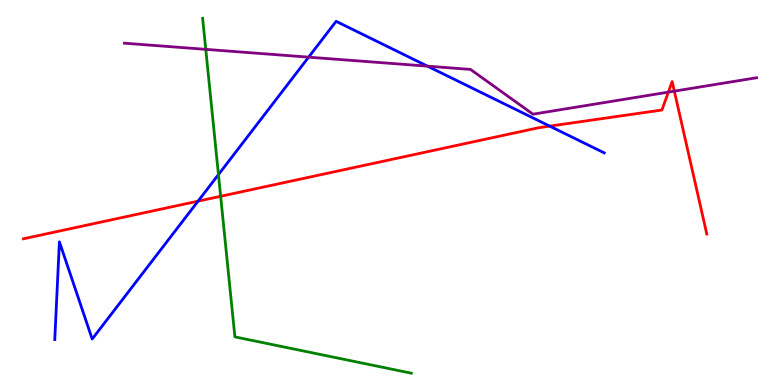[{'lines': ['blue', 'red'], 'intersections': [{'x': 2.56, 'y': 4.78}, {'x': 7.09, 'y': 6.72}]}, {'lines': ['green', 'red'], 'intersections': [{'x': 2.85, 'y': 4.9}]}, {'lines': ['purple', 'red'], 'intersections': [{'x': 8.62, 'y': 7.61}, {'x': 8.7, 'y': 7.63}]}, {'lines': ['blue', 'green'], 'intersections': [{'x': 2.82, 'y': 5.47}]}, {'lines': ['blue', 'purple'], 'intersections': [{'x': 3.98, 'y': 8.52}, {'x': 5.52, 'y': 8.28}]}, {'lines': ['green', 'purple'], 'intersections': [{'x': 2.66, 'y': 8.72}]}]